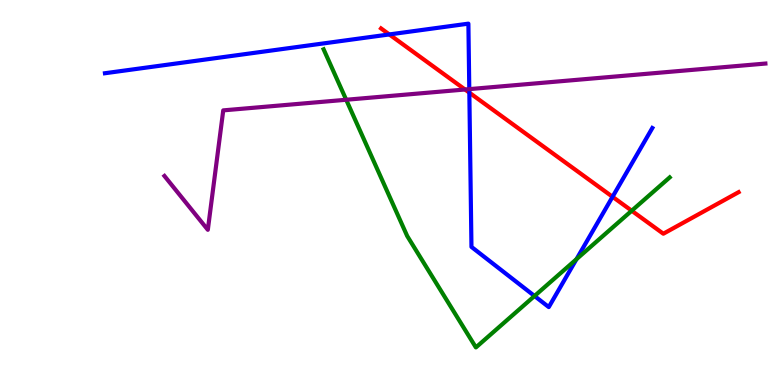[{'lines': ['blue', 'red'], 'intersections': [{'x': 5.02, 'y': 9.11}, {'x': 6.06, 'y': 7.59}, {'x': 7.9, 'y': 4.89}]}, {'lines': ['green', 'red'], 'intersections': [{'x': 8.15, 'y': 4.53}]}, {'lines': ['purple', 'red'], 'intersections': [{'x': 6.0, 'y': 7.68}]}, {'lines': ['blue', 'green'], 'intersections': [{'x': 6.9, 'y': 2.31}, {'x': 7.44, 'y': 3.27}]}, {'lines': ['blue', 'purple'], 'intersections': [{'x': 6.06, 'y': 7.68}]}, {'lines': ['green', 'purple'], 'intersections': [{'x': 4.47, 'y': 7.41}]}]